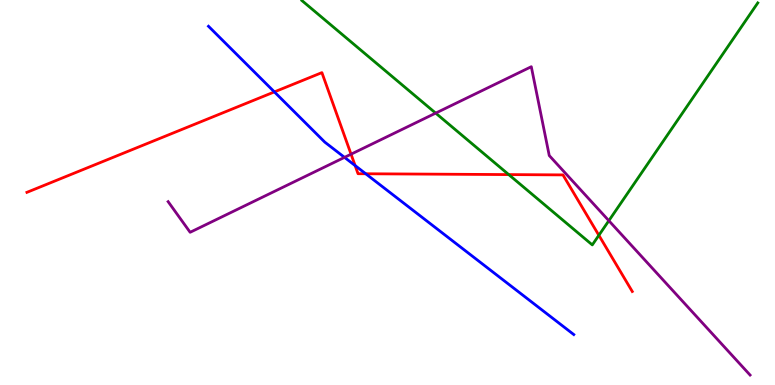[{'lines': ['blue', 'red'], 'intersections': [{'x': 3.54, 'y': 7.61}, {'x': 4.58, 'y': 5.7}, {'x': 4.72, 'y': 5.49}]}, {'lines': ['green', 'red'], 'intersections': [{'x': 6.56, 'y': 5.47}, {'x': 7.73, 'y': 3.89}]}, {'lines': ['purple', 'red'], 'intersections': [{'x': 4.53, 'y': 6.0}]}, {'lines': ['blue', 'green'], 'intersections': []}, {'lines': ['blue', 'purple'], 'intersections': [{'x': 4.45, 'y': 5.91}]}, {'lines': ['green', 'purple'], 'intersections': [{'x': 5.62, 'y': 7.06}, {'x': 7.86, 'y': 4.27}]}]